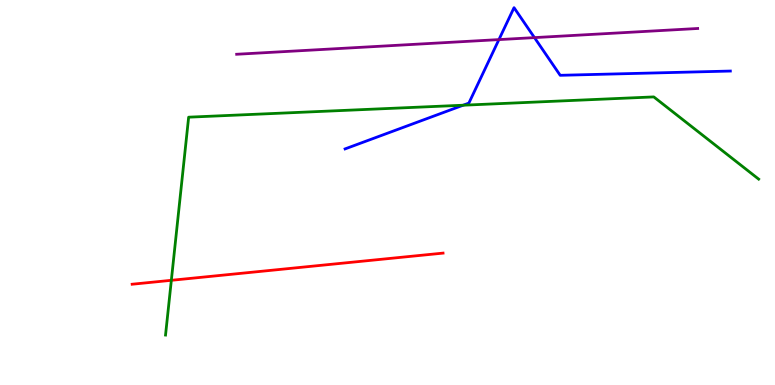[{'lines': ['blue', 'red'], 'intersections': []}, {'lines': ['green', 'red'], 'intersections': [{'x': 2.21, 'y': 2.72}]}, {'lines': ['purple', 'red'], 'intersections': []}, {'lines': ['blue', 'green'], 'intersections': [{'x': 5.98, 'y': 7.27}]}, {'lines': ['blue', 'purple'], 'intersections': [{'x': 6.44, 'y': 8.97}, {'x': 6.9, 'y': 9.02}]}, {'lines': ['green', 'purple'], 'intersections': []}]